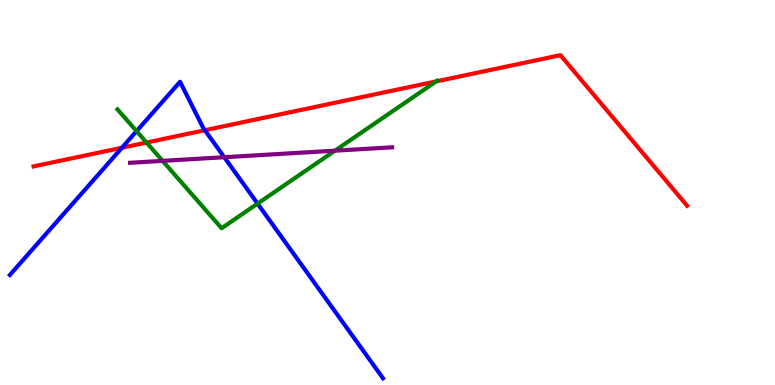[{'lines': ['blue', 'red'], 'intersections': [{'x': 1.57, 'y': 6.16}, {'x': 2.64, 'y': 6.62}]}, {'lines': ['green', 'red'], 'intersections': [{'x': 1.89, 'y': 6.3}, {'x': 5.63, 'y': 7.89}]}, {'lines': ['purple', 'red'], 'intersections': []}, {'lines': ['blue', 'green'], 'intersections': [{'x': 1.76, 'y': 6.59}, {'x': 3.32, 'y': 4.71}]}, {'lines': ['blue', 'purple'], 'intersections': [{'x': 2.89, 'y': 5.92}]}, {'lines': ['green', 'purple'], 'intersections': [{'x': 2.1, 'y': 5.82}, {'x': 4.32, 'y': 6.09}]}]